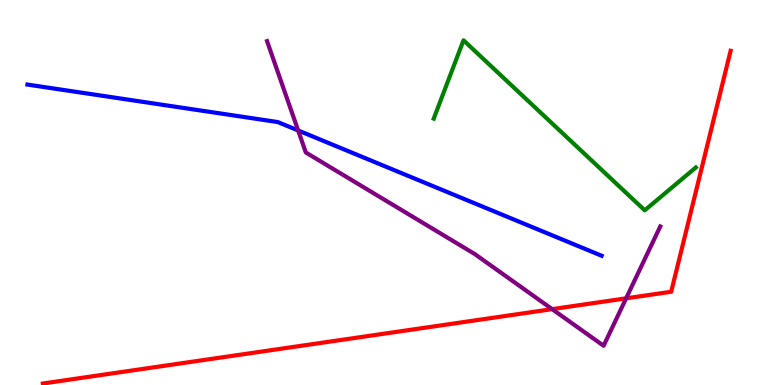[{'lines': ['blue', 'red'], 'intersections': []}, {'lines': ['green', 'red'], 'intersections': []}, {'lines': ['purple', 'red'], 'intersections': [{'x': 7.12, 'y': 1.97}, {'x': 8.08, 'y': 2.25}]}, {'lines': ['blue', 'green'], 'intersections': []}, {'lines': ['blue', 'purple'], 'intersections': [{'x': 3.85, 'y': 6.61}]}, {'lines': ['green', 'purple'], 'intersections': []}]